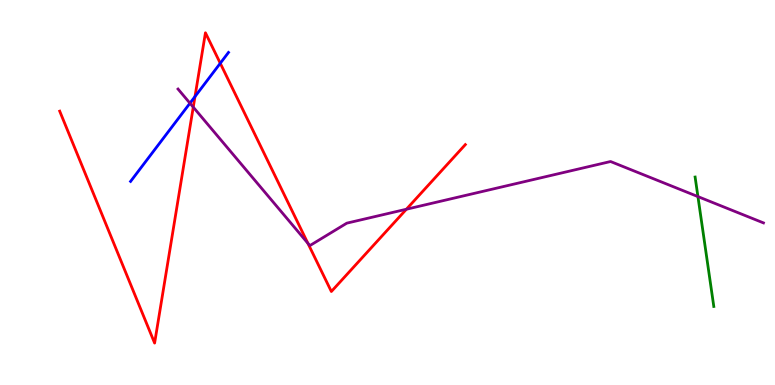[{'lines': ['blue', 'red'], 'intersections': [{'x': 2.52, 'y': 7.49}, {'x': 2.84, 'y': 8.36}]}, {'lines': ['green', 'red'], 'intersections': []}, {'lines': ['purple', 'red'], 'intersections': [{'x': 2.49, 'y': 7.22}, {'x': 3.97, 'y': 3.68}, {'x': 5.24, 'y': 4.57}]}, {'lines': ['blue', 'green'], 'intersections': []}, {'lines': ['blue', 'purple'], 'intersections': [{'x': 2.45, 'y': 7.32}]}, {'lines': ['green', 'purple'], 'intersections': [{'x': 9.01, 'y': 4.89}]}]